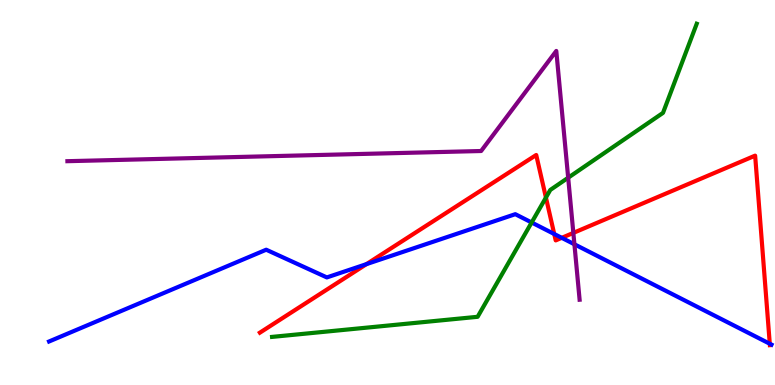[{'lines': ['blue', 'red'], 'intersections': [{'x': 4.73, 'y': 3.14}, {'x': 7.15, 'y': 3.92}, {'x': 7.25, 'y': 3.82}, {'x': 9.93, 'y': 1.07}]}, {'lines': ['green', 'red'], 'intersections': [{'x': 7.04, 'y': 4.87}]}, {'lines': ['purple', 'red'], 'intersections': [{'x': 7.4, 'y': 3.95}]}, {'lines': ['blue', 'green'], 'intersections': [{'x': 6.86, 'y': 4.22}]}, {'lines': ['blue', 'purple'], 'intersections': [{'x': 7.41, 'y': 3.66}]}, {'lines': ['green', 'purple'], 'intersections': [{'x': 7.33, 'y': 5.38}]}]